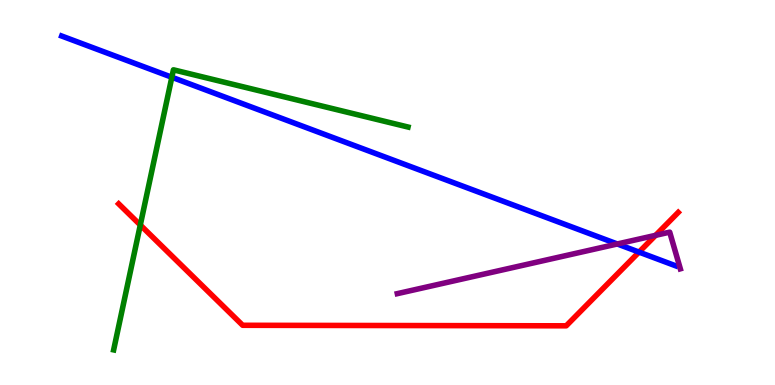[{'lines': ['blue', 'red'], 'intersections': [{'x': 8.25, 'y': 3.45}]}, {'lines': ['green', 'red'], 'intersections': [{'x': 1.81, 'y': 4.16}]}, {'lines': ['purple', 'red'], 'intersections': [{'x': 8.46, 'y': 3.89}]}, {'lines': ['blue', 'green'], 'intersections': [{'x': 2.22, 'y': 7.99}]}, {'lines': ['blue', 'purple'], 'intersections': [{'x': 7.97, 'y': 3.66}]}, {'lines': ['green', 'purple'], 'intersections': []}]